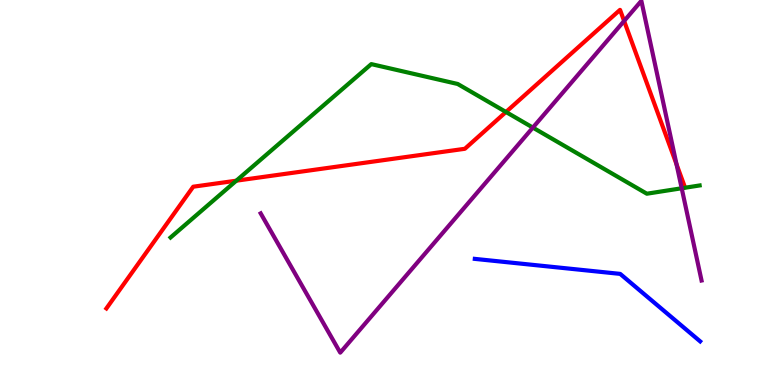[{'lines': ['blue', 'red'], 'intersections': []}, {'lines': ['green', 'red'], 'intersections': [{'x': 3.05, 'y': 5.31}, {'x': 6.53, 'y': 7.09}]}, {'lines': ['purple', 'red'], 'intersections': [{'x': 8.05, 'y': 9.46}, {'x': 8.73, 'y': 5.73}]}, {'lines': ['blue', 'green'], 'intersections': []}, {'lines': ['blue', 'purple'], 'intersections': []}, {'lines': ['green', 'purple'], 'intersections': [{'x': 6.88, 'y': 6.69}, {'x': 8.8, 'y': 5.11}]}]